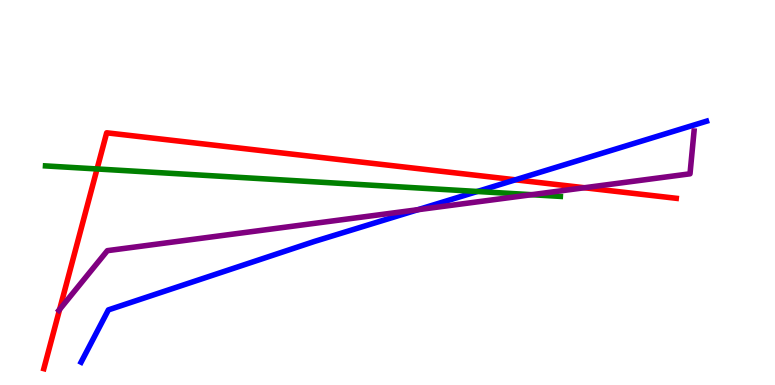[{'lines': ['blue', 'red'], 'intersections': [{'x': 6.65, 'y': 5.33}]}, {'lines': ['green', 'red'], 'intersections': [{'x': 1.25, 'y': 5.61}]}, {'lines': ['purple', 'red'], 'intersections': [{'x': 0.769, 'y': 1.96}, {'x': 7.54, 'y': 5.12}]}, {'lines': ['blue', 'green'], 'intersections': [{'x': 6.16, 'y': 5.03}]}, {'lines': ['blue', 'purple'], 'intersections': [{'x': 5.39, 'y': 4.55}]}, {'lines': ['green', 'purple'], 'intersections': [{'x': 6.86, 'y': 4.94}]}]